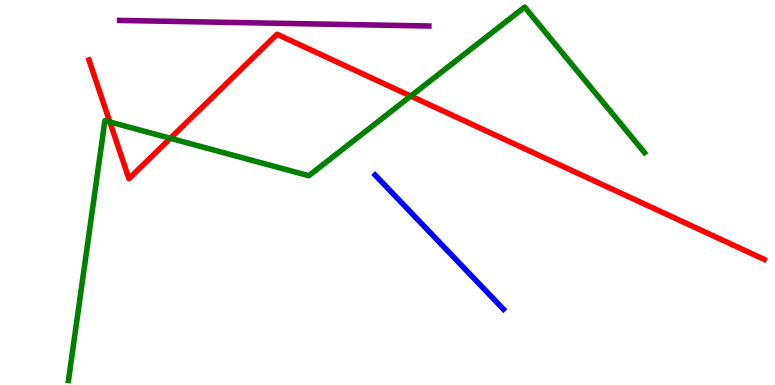[{'lines': ['blue', 'red'], 'intersections': []}, {'lines': ['green', 'red'], 'intersections': [{'x': 1.42, 'y': 6.83}, {'x': 2.2, 'y': 6.41}, {'x': 5.3, 'y': 7.5}]}, {'lines': ['purple', 'red'], 'intersections': []}, {'lines': ['blue', 'green'], 'intersections': []}, {'lines': ['blue', 'purple'], 'intersections': []}, {'lines': ['green', 'purple'], 'intersections': []}]